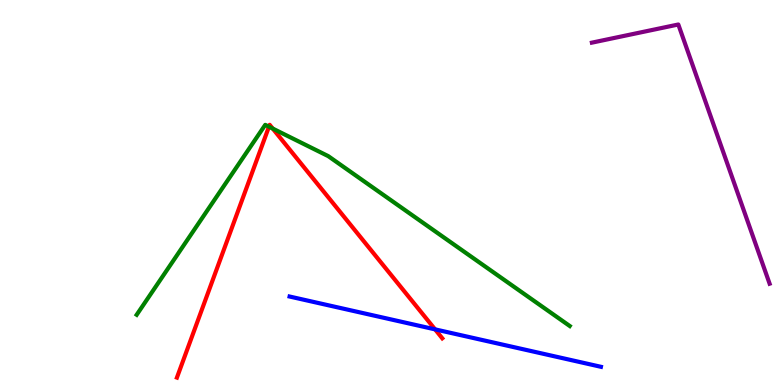[{'lines': ['blue', 'red'], 'intersections': [{'x': 5.61, 'y': 1.45}]}, {'lines': ['green', 'red'], 'intersections': [{'x': 3.47, 'y': 6.71}, {'x': 3.52, 'y': 6.66}]}, {'lines': ['purple', 'red'], 'intersections': []}, {'lines': ['blue', 'green'], 'intersections': []}, {'lines': ['blue', 'purple'], 'intersections': []}, {'lines': ['green', 'purple'], 'intersections': []}]